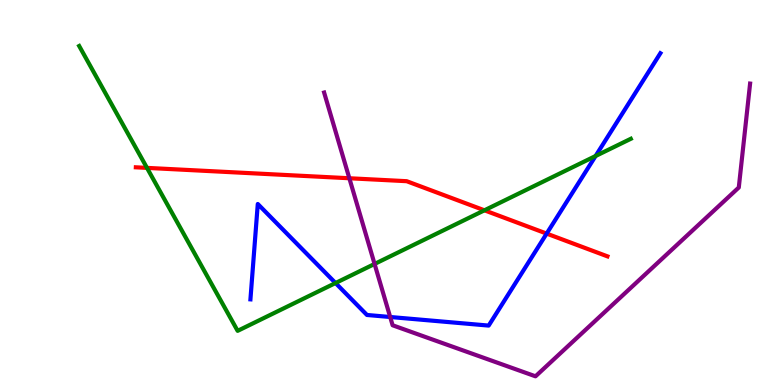[{'lines': ['blue', 'red'], 'intersections': [{'x': 7.05, 'y': 3.93}]}, {'lines': ['green', 'red'], 'intersections': [{'x': 1.9, 'y': 5.64}, {'x': 6.25, 'y': 4.54}]}, {'lines': ['purple', 'red'], 'intersections': [{'x': 4.51, 'y': 5.37}]}, {'lines': ['blue', 'green'], 'intersections': [{'x': 4.33, 'y': 2.65}, {'x': 7.68, 'y': 5.95}]}, {'lines': ['blue', 'purple'], 'intersections': [{'x': 5.03, 'y': 1.77}]}, {'lines': ['green', 'purple'], 'intersections': [{'x': 4.83, 'y': 3.14}]}]